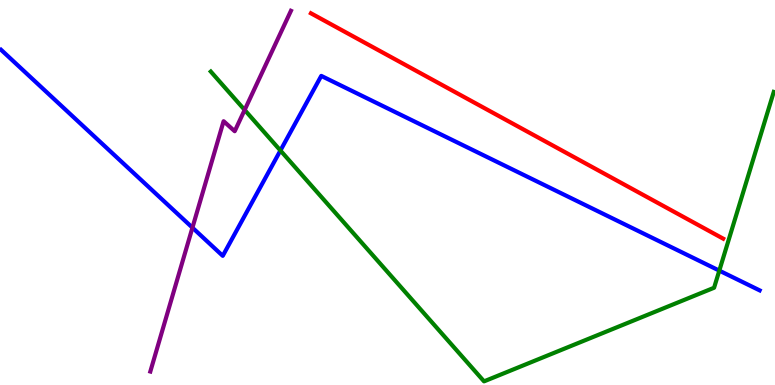[{'lines': ['blue', 'red'], 'intersections': []}, {'lines': ['green', 'red'], 'intersections': []}, {'lines': ['purple', 'red'], 'intersections': []}, {'lines': ['blue', 'green'], 'intersections': [{'x': 3.62, 'y': 6.09}, {'x': 9.28, 'y': 2.97}]}, {'lines': ['blue', 'purple'], 'intersections': [{'x': 2.48, 'y': 4.09}]}, {'lines': ['green', 'purple'], 'intersections': [{'x': 3.16, 'y': 7.14}]}]